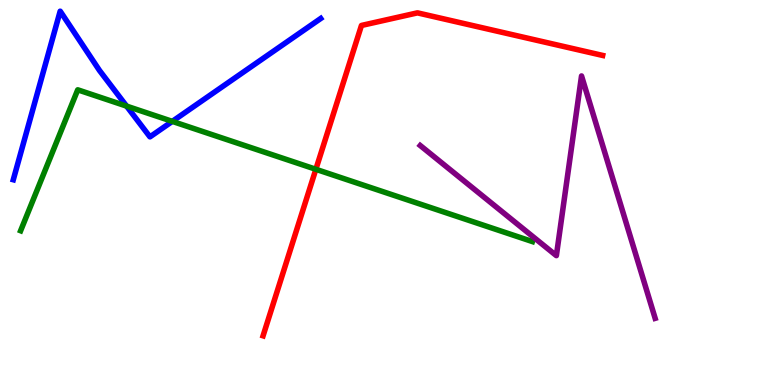[{'lines': ['blue', 'red'], 'intersections': []}, {'lines': ['green', 'red'], 'intersections': [{'x': 4.08, 'y': 5.6}]}, {'lines': ['purple', 'red'], 'intersections': []}, {'lines': ['blue', 'green'], 'intersections': [{'x': 1.63, 'y': 7.24}, {'x': 2.22, 'y': 6.85}]}, {'lines': ['blue', 'purple'], 'intersections': []}, {'lines': ['green', 'purple'], 'intersections': []}]